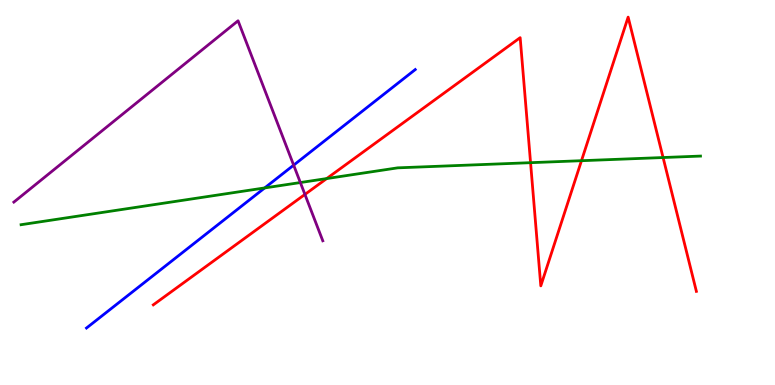[{'lines': ['blue', 'red'], 'intersections': []}, {'lines': ['green', 'red'], 'intersections': [{'x': 4.22, 'y': 5.36}, {'x': 6.85, 'y': 5.77}, {'x': 7.5, 'y': 5.83}, {'x': 8.56, 'y': 5.91}]}, {'lines': ['purple', 'red'], 'intersections': [{'x': 3.93, 'y': 4.95}]}, {'lines': ['blue', 'green'], 'intersections': [{'x': 3.42, 'y': 5.12}]}, {'lines': ['blue', 'purple'], 'intersections': [{'x': 3.79, 'y': 5.71}]}, {'lines': ['green', 'purple'], 'intersections': [{'x': 3.88, 'y': 5.26}]}]